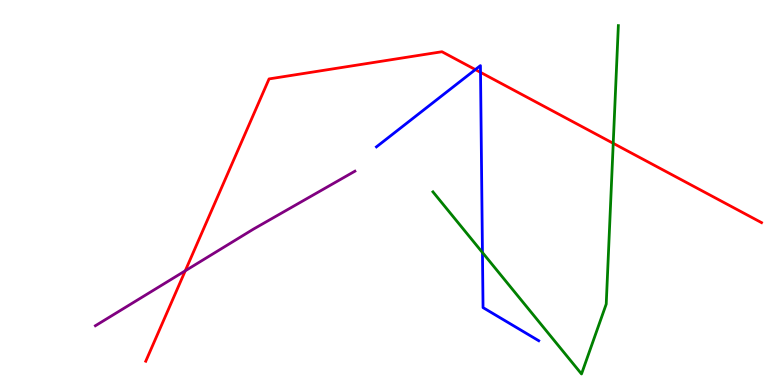[{'lines': ['blue', 'red'], 'intersections': [{'x': 6.13, 'y': 8.19}, {'x': 6.2, 'y': 8.12}]}, {'lines': ['green', 'red'], 'intersections': [{'x': 7.91, 'y': 6.28}]}, {'lines': ['purple', 'red'], 'intersections': [{'x': 2.39, 'y': 2.97}]}, {'lines': ['blue', 'green'], 'intersections': [{'x': 6.23, 'y': 3.44}]}, {'lines': ['blue', 'purple'], 'intersections': []}, {'lines': ['green', 'purple'], 'intersections': []}]